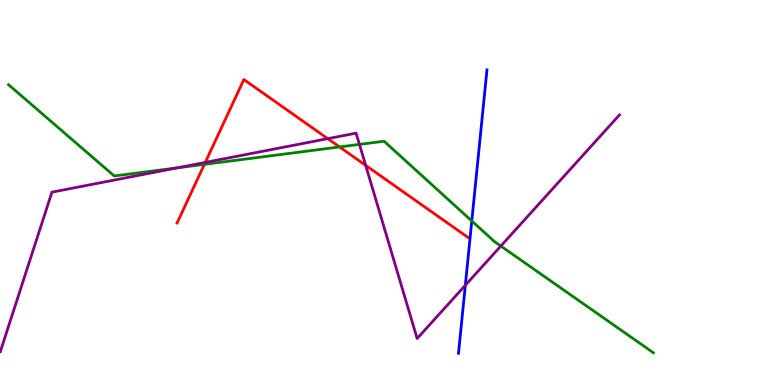[{'lines': ['blue', 'red'], 'intersections': []}, {'lines': ['green', 'red'], 'intersections': [{'x': 2.64, 'y': 5.73}, {'x': 4.38, 'y': 6.18}]}, {'lines': ['purple', 'red'], 'intersections': [{'x': 2.65, 'y': 5.78}, {'x': 4.23, 'y': 6.4}, {'x': 4.72, 'y': 5.71}]}, {'lines': ['blue', 'green'], 'intersections': [{'x': 6.09, 'y': 4.26}]}, {'lines': ['blue', 'purple'], 'intersections': [{'x': 6.0, 'y': 2.59}]}, {'lines': ['green', 'purple'], 'intersections': [{'x': 2.29, 'y': 5.64}, {'x': 4.64, 'y': 6.25}, {'x': 6.46, 'y': 3.61}]}]